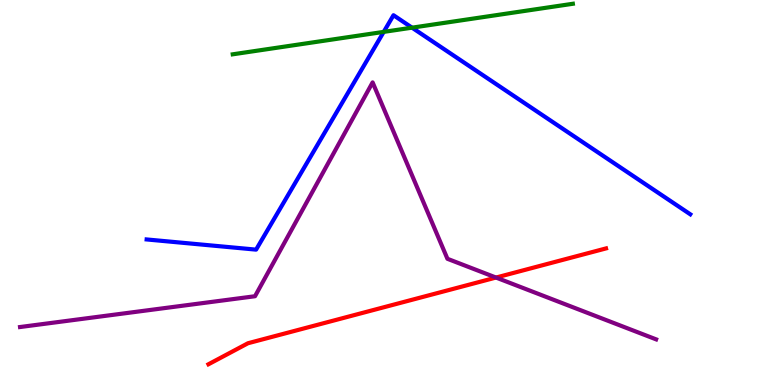[{'lines': ['blue', 'red'], 'intersections': []}, {'lines': ['green', 'red'], 'intersections': []}, {'lines': ['purple', 'red'], 'intersections': [{'x': 6.4, 'y': 2.79}]}, {'lines': ['blue', 'green'], 'intersections': [{'x': 4.95, 'y': 9.17}, {'x': 5.32, 'y': 9.28}]}, {'lines': ['blue', 'purple'], 'intersections': []}, {'lines': ['green', 'purple'], 'intersections': []}]